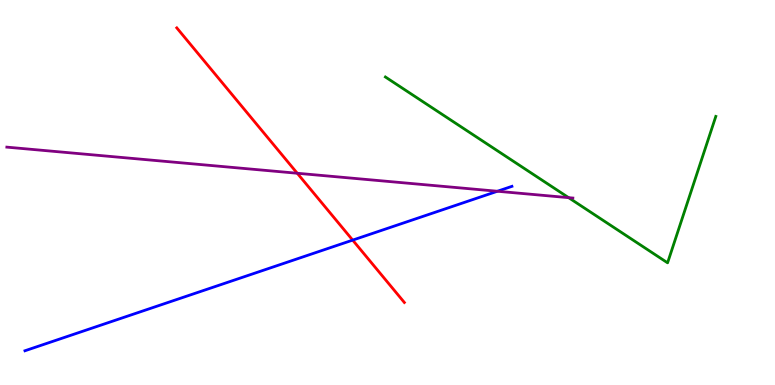[{'lines': ['blue', 'red'], 'intersections': [{'x': 4.55, 'y': 3.76}]}, {'lines': ['green', 'red'], 'intersections': []}, {'lines': ['purple', 'red'], 'intersections': [{'x': 3.84, 'y': 5.5}]}, {'lines': ['blue', 'green'], 'intersections': []}, {'lines': ['blue', 'purple'], 'intersections': [{'x': 6.42, 'y': 5.03}]}, {'lines': ['green', 'purple'], 'intersections': [{'x': 7.34, 'y': 4.87}]}]